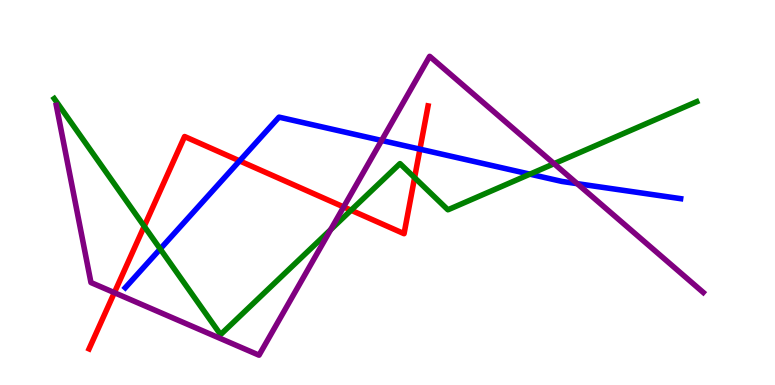[{'lines': ['blue', 'red'], 'intersections': [{'x': 3.09, 'y': 5.82}, {'x': 5.42, 'y': 6.13}]}, {'lines': ['green', 'red'], 'intersections': [{'x': 1.86, 'y': 4.12}, {'x': 4.53, 'y': 4.54}, {'x': 5.35, 'y': 5.39}]}, {'lines': ['purple', 'red'], 'intersections': [{'x': 1.48, 'y': 2.4}, {'x': 4.43, 'y': 4.62}]}, {'lines': ['blue', 'green'], 'intersections': [{'x': 2.07, 'y': 3.53}, {'x': 6.84, 'y': 5.48}]}, {'lines': ['blue', 'purple'], 'intersections': [{'x': 4.92, 'y': 6.35}, {'x': 7.45, 'y': 5.23}]}, {'lines': ['green', 'purple'], 'intersections': [{'x': 4.27, 'y': 4.04}, {'x': 7.15, 'y': 5.75}]}]